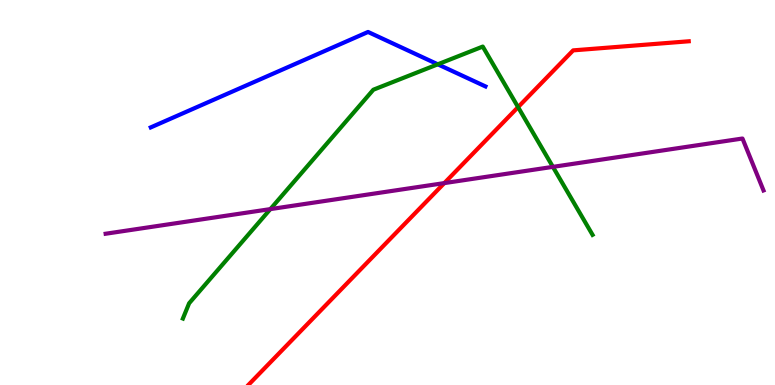[{'lines': ['blue', 'red'], 'intersections': []}, {'lines': ['green', 'red'], 'intersections': [{'x': 6.68, 'y': 7.22}]}, {'lines': ['purple', 'red'], 'intersections': [{'x': 5.73, 'y': 5.24}]}, {'lines': ['blue', 'green'], 'intersections': [{'x': 5.65, 'y': 8.33}]}, {'lines': ['blue', 'purple'], 'intersections': []}, {'lines': ['green', 'purple'], 'intersections': [{'x': 3.49, 'y': 4.57}, {'x': 7.13, 'y': 5.67}]}]